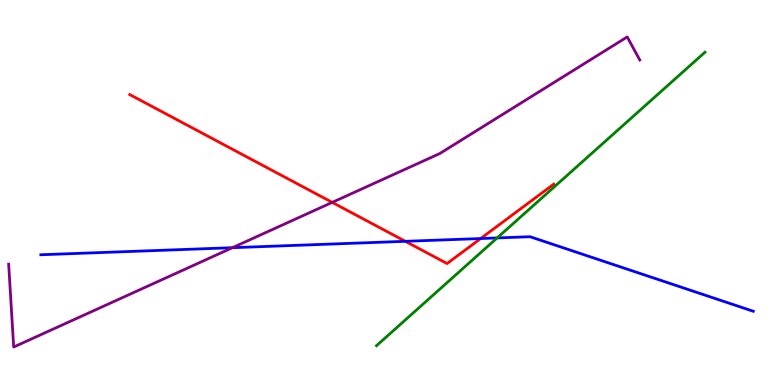[{'lines': ['blue', 'red'], 'intersections': [{'x': 5.23, 'y': 3.73}, {'x': 6.2, 'y': 3.8}]}, {'lines': ['green', 'red'], 'intersections': []}, {'lines': ['purple', 'red'], 'intersections': [{'x': 4.29, 'y': 4.74}]}, {'lines': ['blue', 'green'], 'intersections': [{'x': 6.41, 'y': 3.82}]}, {'lines': ['blue', 'purple'], 'intersections': [{'x': 3.0, 'y': 3.57}]}, {'lines': ['green', 'purple'], 'intersections': []}]